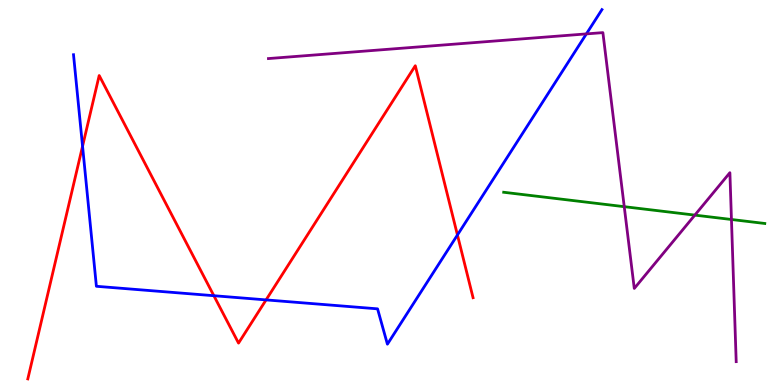[{'lines': ['blue', 'red'], 'intersections': [{'x': 1.07, 'y': 6.2}, {'x': 2.76, 'y': 2.32}, {'x': 3.43, 'y': 2.21}, {'x': 5.9, 'y': 3.9}]}, {'lines': ['green', 'red'], 'intersections': []}, {'lines': ['purple', 'red'], 'intersections': []}, {'lines': ['blue', 'green'], 'intersections': []}, {'lines': ['blue', 'purple'], 'intersections': [{'x': 7.57, 'y': 9.12}]}, {'lines': ['green', 'purple'], 'intersections': [{'x': 8.05, 'y': 4.63}, {'x': 8.97, 'y': 4.41}, {'x': 9.44, 'y': 4.3}]}]